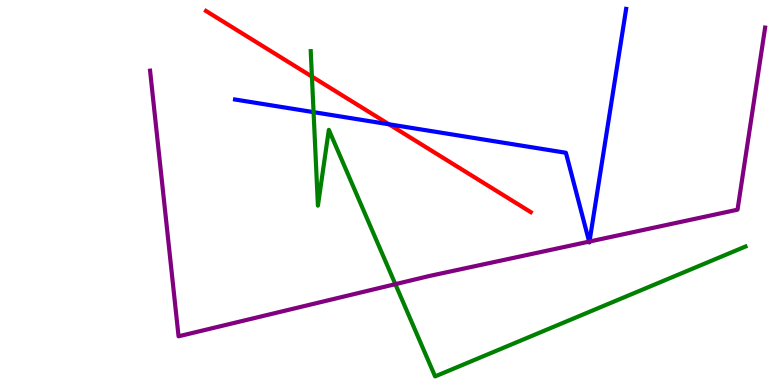[{'lines': ['blue', 'red'], 'intersections': [{'x': 5.02, 'y': 6.77}]}, {'lines': ['green', 'red'], 'intersections': [{'x': 4.02, 'y': 8.01}]}, {'lines': ['purple', 'red'], 'intersections': []}, {'lines': ['blue', 'green'], 'intersections': [{'x': 4.05, 'y': 7.09}]}, {'lines': ['blue', 'purple'], 'intersections': [{'x': 7.6, 'y': 3.72}, {'x': 7.61, 'y': 3.73}]}, {'lines': ['green', 'purple'], 'intersections': [{'x': 5.1, 'y': 2.62}]}]